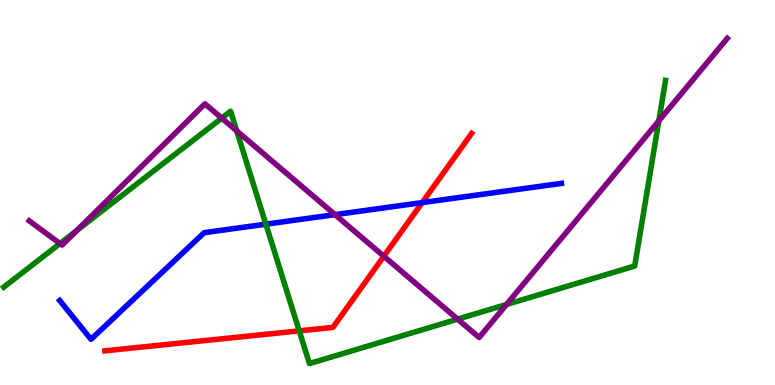[{'lines': ['blue', 'red'], 'intersections': [{'x': 5.45, 'y': 4.74}]}, {'lines': ['green', 'red'], 'intersections': [{'x': 3.86, 'y': 1.41}]}, {'lines': ['purple', 'red'], 'intersections': [{'x': 4.95, 'y': 3.34}]}, {'lines': ['blue', 'green'], 'intersections': [{'x': 3.43, 'y': 4.18}]}, {'lines': ['blue', 'purple'], 'intersections': [{'x': 4.32, 'y': 4.43}]}, {'lines': ['green', 'purple'], 'intersections': [{'x': 0.774, 'y': 3.67}, {'x': 0.993, 'y': 4.02}, {'x': 2.86, 'y': 6.93}, {'x': 3.05, 'y': 6.6}, {'x': 5.91, 'y': 1.71}, {'x': 6.54, 'y': 2.09}, {'x': 8.5, 'y': 6.86}]}]